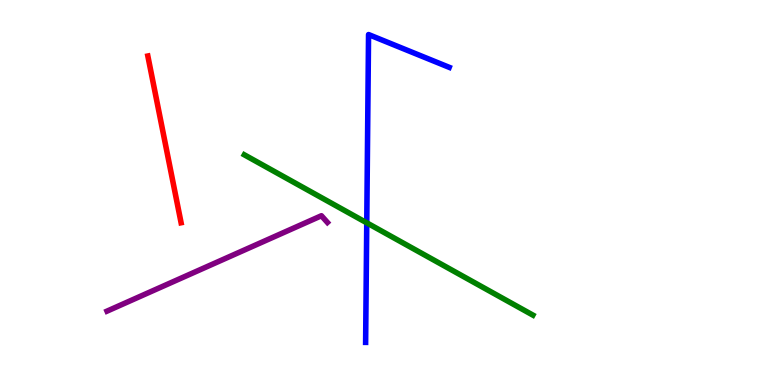[{'lines': ['blue', 'red'], 'intersections': []}, {'lines': ['green', 'red'], 'intersections': []}, {'lines': ['purple', 'red'], 'intersections': []}, {'lines': ['blue', 'green'], 'intersections': [{'x': 4.73, 'y': 4.21}]}, {'lines': ['blue', 'purple'], 'intersections': []}, {'lines': ['green', 'purple'], 'intersections': []}]